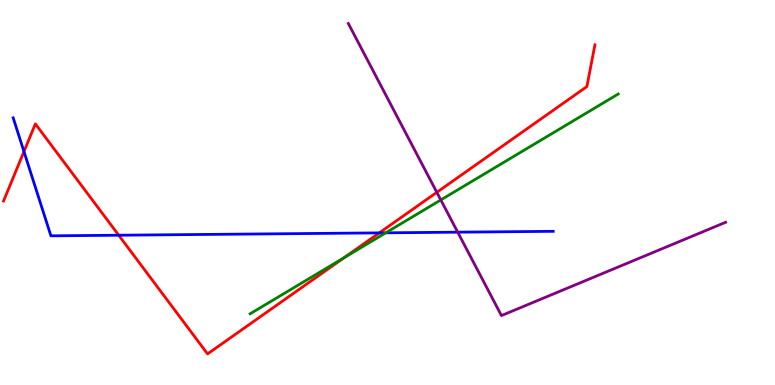[{'lines': ['blue', 'red'], 'intersections': [{'x': 0.309, 'y': 6.06}, {'x': 1.53, 'y': 3.89}, {'x': 4.89, 'y': 3.95}]}, {'lines': ['green', 'red'], 'intersections': [{'x': 4.44, 'y': 3.31}]}, {'lines': ['purple', 'red'], 'intersections': [{'x': 5.64, 'y': 5.0}]}, {'lines': ['blue', 'green'], 'intersections': [{'x': 4.98, 'y': 3.95}]}, {'lines': ['blue', 'purple'], 'intersections': [{'x': 5.91, 'y': 3.97}]}, {'lines': ['green', 'purple'], 'intersections': [{'x': 5.69, 'y': 4.81}]}]